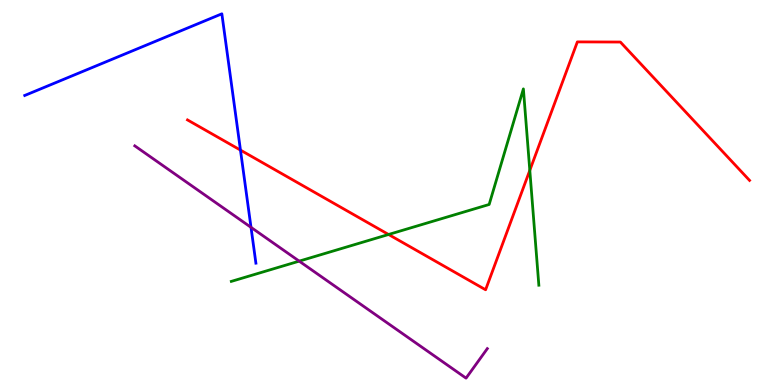[{'lines': ['blue', 'red'], 'intersections': [{'x': 3.1, 'y': 6.1}]}, {'lines': ['green', 'red'], 'intersections': [{'x': 5.01, 'y': 3.91}, {'x': 6.84, 'y': 5.58}]}, {'lines': ['purple', 'red'], 'intersections': []}, {'lines': ['blue', 'green'], 'intersections': []}, {'lines': ['blue', 'purple'], 'intersections': [{'x': 3.24, 'y': 4.09}]}, {'lines': ['green', 'purple'], 'intersections': [{'x': 3.86, 'y': 3.22}]}]